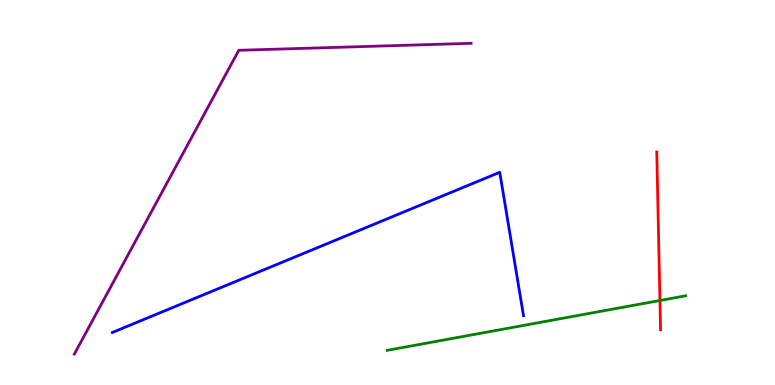[{'lines': ['blue', 'red'], 'intersections': []}, {'lines': ['green', 'red'], 'intersections': [{'x': 8.52, 'y': 2.19}]}, {'lines': ['purple', 'red'], 'intersections': []}, {'lines': ['blue', 'green'], 'intersections': []}, {'lines': ['blue', 'purple'], 'intersections': []}, {'lines': ['green', 'purple'], 'intersections': []}]